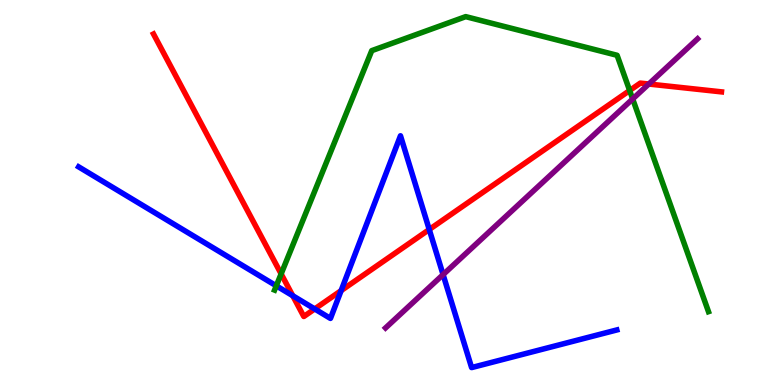[{'lines': ['blue', 'red'], 'intersections': [{'x': 3.78, 'y': 2.32}, {'x': 4.06, 'y': 1.98}, {'x': 4.4, 'y': 2.45}, {'x': 5.54, 'y': 4.04}]}, {'lines': ['green', 'red'], 'intersections': [{'x': 3.63, 'y': 2.89}, {'x': 8.12, 'y': 7.65}]}, {'lines': ['purple', 'red'], 'intersections': [{'x': 8.37, 'y': 7.82}]}, {'lines': ['blue', 'green'], 'intersections': [{'x': 3.57, 'y': 2.58}]}, {'lines': ['blue', 'purple'], 'intersections': [{'x': 5.72, 'y': 2.87}]}, {'lines': ['green', 'purple'], 'intersections': [{'x': 8.16, 'y': 7.43}]}]